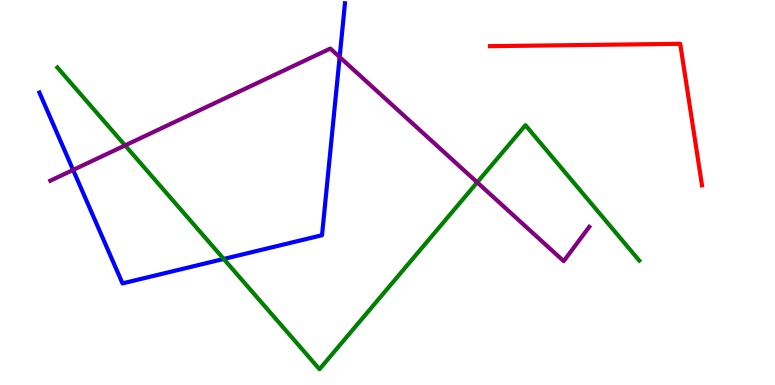[{'lines': ['blue', 'red'], 'intersections': []}, {'lines': ['green', 'red'], 'intersections': []}, {'lines': ['purple', 'red'], 'intersections': []}, {'lines': ['blue', 'green'], 'intersections': [{'x': 2.89, 'y': 3.27}]}, {'lines': ['blue', 'purple'], 'intersections': [{'x': 0.943, 'y': 5.59}, {'x': 4.38, 'y': 8.52}]}, {'lines': ['green', 'purple'], 'intersections': [{'x': 1.61, 'y': 6.22}, {'x': 6.16, 'y': 5.26}]}]